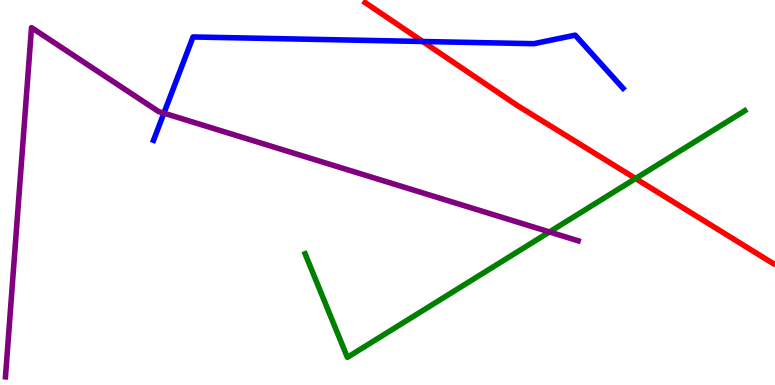[{'lines': ['blue', 'red'], 'intersections': [{'x': 5.45, 'y': 8.92}]}, {'lines': ['green', 'red'], 'intersections': [{'x': 8.2, 'y': 5.36}]}, {'lines': ['purple', 'red'], 'intersections': []}, {'lines': ['blue', 'green'], 'intersections': []}, {'lines': ['blue', 'purple'], 'intersections': [{'x': 2.11, 'y': 7.06}]}, {'lines': ['green', 'purple'], 'intersections': [{'x': 7.09, 'y': 3.98}]}]